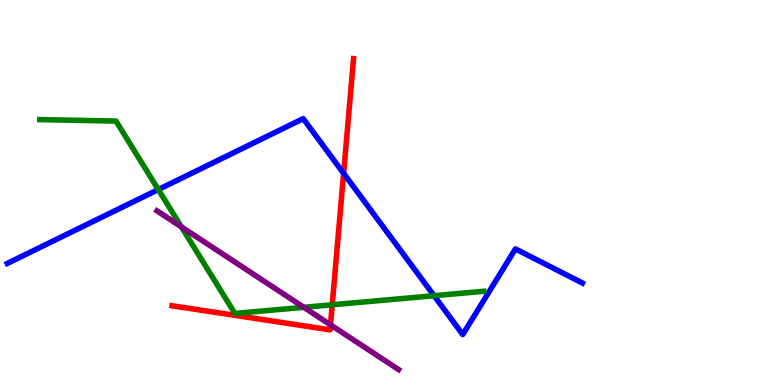[{'lines': ['blue', 'red'], 'intersections': [{'x': 4.43, 'y': 5.5}]}, {'lines': ['green', 'red'], 'intersections': [{'x': 4.29, 'y': 2.08}]}, {'lines': ['purple', 'red'], 'intersections': [{'x': 4.26, 'y': 1.56}]}, {'lines': ['blue', 'green'], 'intersections': [{'x': 2.04, 'y': 5.08}, {'x': 5.6, 'y': 2.32}]}, {'lines': ['blue', 'purple'], 'intersections': []}, {'lines': ['green', 'purple'], 'intersections': [{'x': 2.34, 'y': 4.11}, {'x': 3.92, 'y': 2.02}]}]